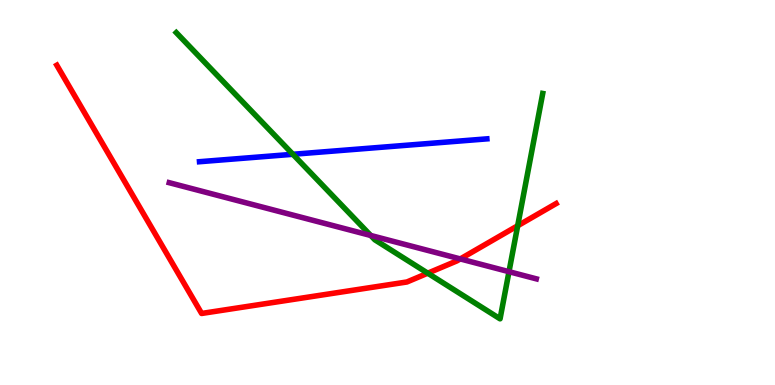[{'lines': ['blue', 'red'], 'intersections': []}, {'lines': ['green', 'red'], 'intersections': [{'x': 5.52, 'y': 2.9}, {'x': 6.68, 'y': 4.14}]}, {'lines': ['purple', 'red'], 'intersections': [{'x': 5.94, 'y': 3.27}]}, {'lines': ['blue', 'green'], 'intersections': [{'x': 3.78, 'y': 5.99}]}, {'lines': ['blue', 'purple'], 'intersections': []}, {'lines': ['green', 'purple'], 'intersections': [{'x': 4.78, 'y': 3.88}, {'x': 6.57, 'y': 2.94}]}]